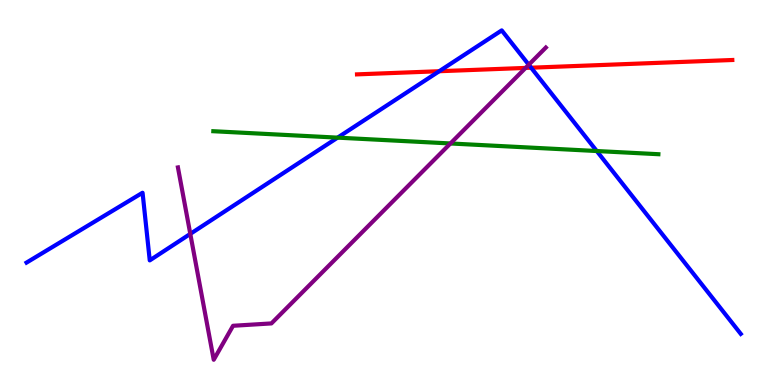[{'lines': ['blue', 'red'], 'intersections': [{'x': 5.67, 'y': 8.15}, {'x': 6.85, 'y': 8.24}]}, {'lines': ['green', 'red'], 'intersections': []}, {'lines': ['purple', 'red'], 'intersections': [{'x': 6.78, 'y': 8.24}]}, {'lines': ['blue', 'green'], 'intersections': [{'x': 4.36, 'y': 6.42}, {'x': 7.7, 'y': 6.08}]}, {'lines': ['blue', 'purple'], 'intersections': [{'x': 2.46, 'y': 3.92}, {'x': 6.82, 'y': 8.32}]}, {'lines': ['green', 'purple'], 'intersections': [{'x': 5.81, 'y': 6.27}]}]